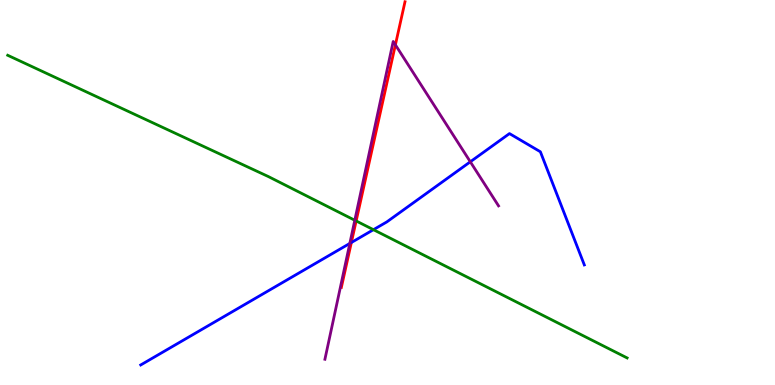[{'lines': ['blue', 'red'], 'intersections': [{'x': 4.53, 'y': 3.7}]}, {'lines': ['green', 'red'], 'intersections': [{'x': 4.6, 'y': 4.26}]}, {'lines': ['purple', 'red'], 'intersections': [{'x': 5.1, 'y': 8.84}]}, {'lines': ['blue', 'green'], 'intersections': [{'x': 4.82, 'y': 4.03}]}, {'lines': ['blue', 'purple'], 'intersections': [{'x': 4.51, 'y': 3.68}, {'x': 6.07, 'y': 5.8}]}, {'lines': ['green', 'purple'], 'intersections': [{'x': 4.58, 'y': 4.28}]}]